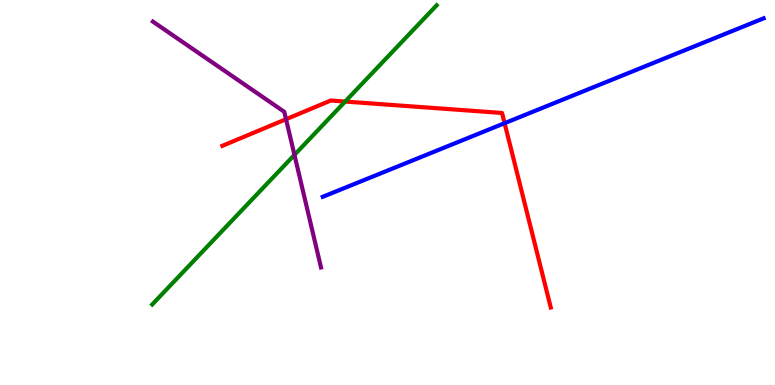[{'lines': ['blue', 'red'], 'intersections': [{'x': 6.51, 'y': 6.8}]}, {'lines': ['green', 'red'], 'intersections': [{'x': 4.45, 'y': 7.36}]}, {'lines': ['purple', 'red'], 'intersections': [{'x': 3.69, 'y': 6.9}]}, {'lines': ['blue', 'green'], 'intersections': []}, {'lines': ['blue', 'purple'], 'intersections': []}, {'lines': ['green', 'purple'], 'intersections': [{'x': 3.8, 'y': 5.98}]}]